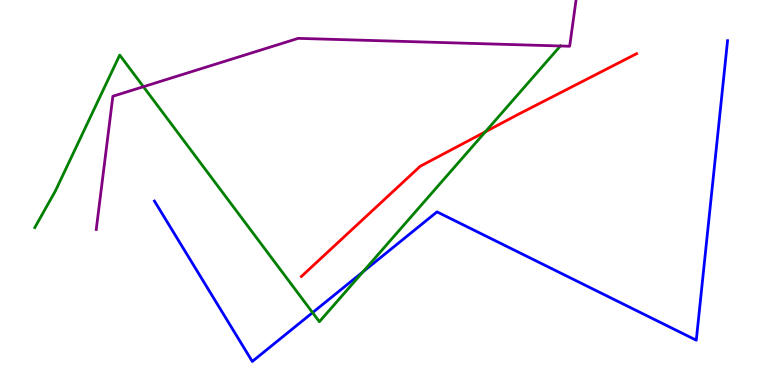[{'lines': ['blue', 'red'], 'intersections': []}, {'lines': ['green', 'red'], 'intersections': [{'x': 6.26, 'y': 6.58}]}, {'lines': ['purple', 'red'], 'intersections': []}, {'lines': ['blue', 'green'], 'intersections': [{'x': 4.03, 'y': 1.88}, {'x': 4.68, 'y': 2.94}]}, {'lines': ['blue', 'purple'], 'intersections': []}, {'lines': ['green', 'purple'], 'intersections': [{'x': 1.85, 'y': 7.75}, {'x': 7.23, 'y': 8.81}]}]